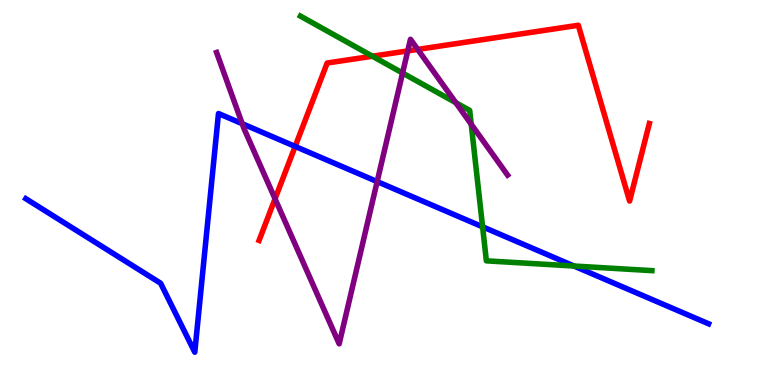[{'lines': ['blue', 'red'], 'intersections': [{'x': 3.81, 'y': 6.2}]}, {'lines': ['green', 'red'], 'intersections': [{'x': 4.81, 'y': 8.54}]}, {'lines': ['purple', 'red'], 'intersections': [{'x': 3.55, 'y': 4.84}, {'x': 5.26, 'y': 8.68}, {'x': 5.39, 'y': 8.72}]}, {'lines': ['blue', 'green'], 'intersections': [{'x': 6.23, 'y': 4.11}, {'x': 7.41, 'y': 3.09}]}, {'lines': ['blue', 'purple'], 'intersections': [{'x': 3.13, 'y': 6.79}, {'x': 4.87, 'y': 5.28}]}, {'lines': ['green', 'purple'], 'intersections': [{'x': 5.19, 'y': 8.1}, {'x': 5.88, 'y': 7.33}, {'x': 6.08, 'y': 6.77}]}]